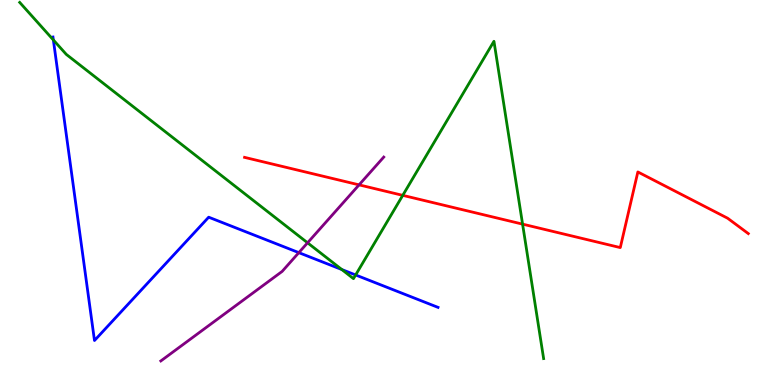[{'lines': ['blue', 'red'], 'intersections': []}, {'lines': ['green', 'red'], 'intersections': [{'x': 5.2, 'y': 4.93}, {'x': 6.74, 'y': 4.18}]}, {'lines': ['purple', 'red'], 'intersections': [{'x': 4.63, 'y': 5.2}]}, {'lines': ['blue', 'green'], 'intersections': [{'x': 0.688, 'y': 8.96}, {'x': 4.41, 'y': 3.0}, {'x': 4.59, 'y': 2.86}]}, {'lines': ['blue', 'purple'], 'intersections': [{'x': 3.86, 'y': 3.44}]}, {'lines': ['green', 'purple'], 'intersections': [{'x': 3.97, 'y': 3.69}]}]